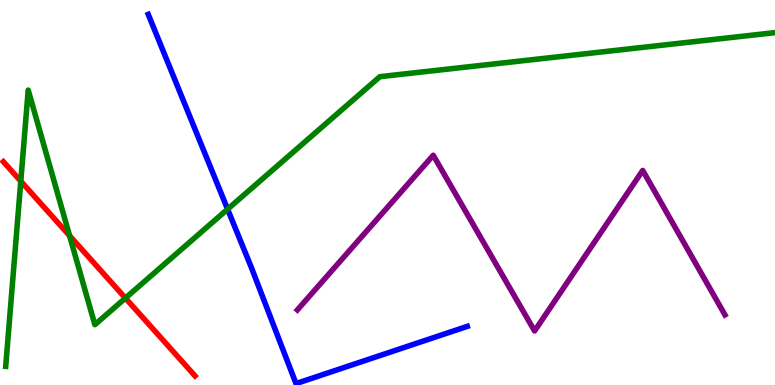[{'lines': ['blue', 'red'], 'intersections': []}, {'lines': ['green', 'red'], 'intersections': [{'x': 0.268, 'y': 5.29}, {'x': 0.898, 'y': 3.88}, {'x': 1.62, 'y': 2.26}]}, {'lines': ['purple', 'red'], 'intersections': []}, {'lines': ['blue', 'green'], 'intersections': [{'x': 2.94, 'y': 4.57}]}, {'lines': ['blue', 'purple'], 'intersections': []}, {'lines': ['green', 'purple'], 'intersections': []}]